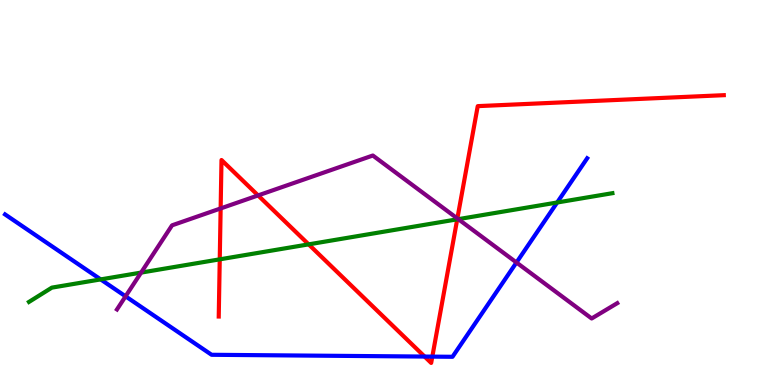[{'lines': ['blue', 'red'], 'intersections': [{'x': 5.48, 'y': 0.739}, {'x': 5.58, 'y': 0.737}]}, {'lines': ['green', 'red'], 'intersections': [{'x': 2.84, 'y': 3.26}, {'x': 3.98, 'y': 3.65}, {'x': 5.9, 'y': 4.3}]}, {'lines': ['purple', 'red'], 'intersections': [{'x': 2.85, 'y': 4.59}, {'x': 3.33, 'y': 4.92}, {'x': 5.9, 'y': 4.33}]}, {'lines': ['blue', 'green'], 'intersections': [{'x': 1.3, 'y': 2.74}, {'x': 7.19, 'y': 4.74}]}, {'lines': ['blue', 'purple'], 'intersections': [{'x': 1.62, 'y': 2.3}, {'x': 6.66, 'y': 3.18}]}, {'lines': ['green', 'purple'], 'intersections': [{'x': 1.82, 'y': 2.92}, {'x': 5.91, 'y': 4.31}]}]